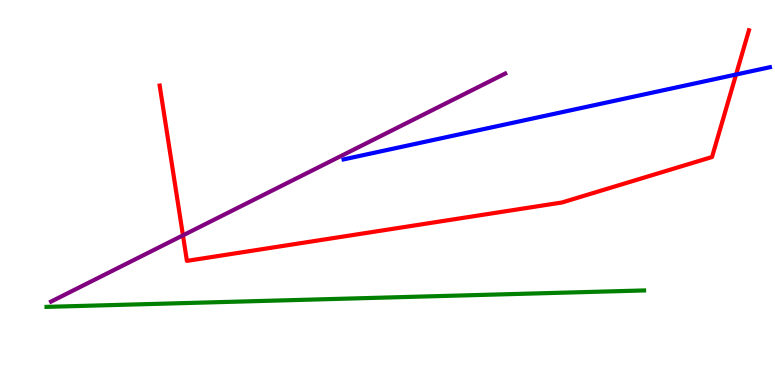[{'lines': ['blue', 'red'], 'intersections': [{'x': 9.5, 'y': 8.06}]}, {'lines': ['green', 'red'], 'intersections': []}, {'lines': ['purple', 'red'], 'intersections': [{'x': 2.36, 'y': 3.89}]}, {'lines': ['blue', 'green'], 'intersections': []}, {'lines': ['blue', 'purple'], 'intersections': []}, {'lines': ['green', 'purple'], 'intersections': []}]